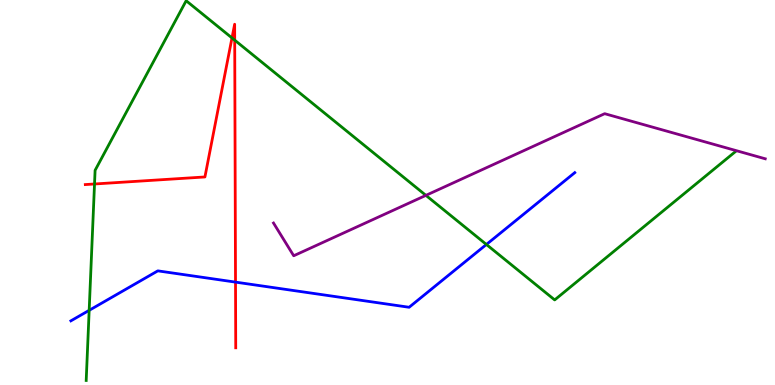[{'lines': ['blue', 'red'], 'intersections': [{'x': 3.04, 'y': 2.67}]}, {'lines': ['green', 'red'], 'intersections': [{'x': 1.22, 'y': 5.22}, {'x': 2.99, 'y': 9.01}, {'x': 3.03, 'y': 8.96}]}, {'lines': ['purple', 'red'], 'intersections': []}, {'lines': ['blue', 'green'], 'intersections': [{'x': 1.15, 'y': 1.94}, {'x': 6.28, 'y': 3.65}]}, {'lines': ['blue', 'purple'], 'intersections': []}, {'lines': ['green', 'purple'], 'intersections': [{'x': 5.5, 'y': 4.93}]}]